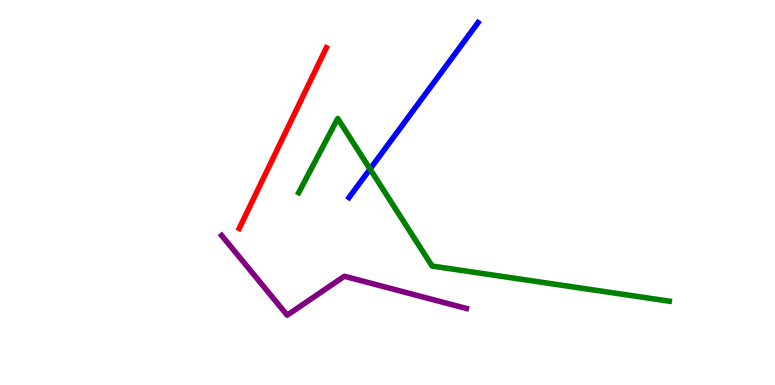[{'lines': ['blue', 'red'], 'intersections': []}, {'lines': ['green', 'red'], 'intersections': []}, {'lines': ['purple', 'red'], 'intersections': []}, {'lines': ['blue', 'green'], 'intersections': [{'x': 4.77, 'y': 5.61}]}, {'lines': ['blue', 'purple'], 'intersections': []}, {'lines': ['green', 'purple'], 'intersections': []}]